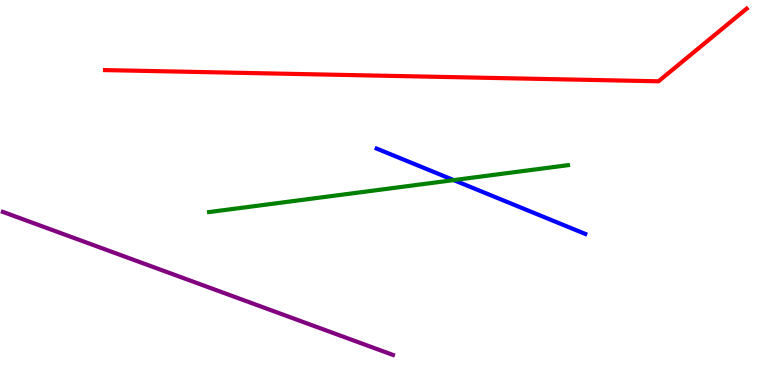[{'lines': ['blue', 'red'], 'intersections': []}, {'lines': ['green', 'red'], 'intersections': []}, {'lines': ['purple', 'red'], 'intersections': []}, {'lines': ['blue', 'green'], 'intersections': [{'x': 5.85, 'y': 5.32}]}, {'lines': ['blue', 'purple'], 'intersections': []}, {'lines': ['green', 'purple'], 'intersections': []}]